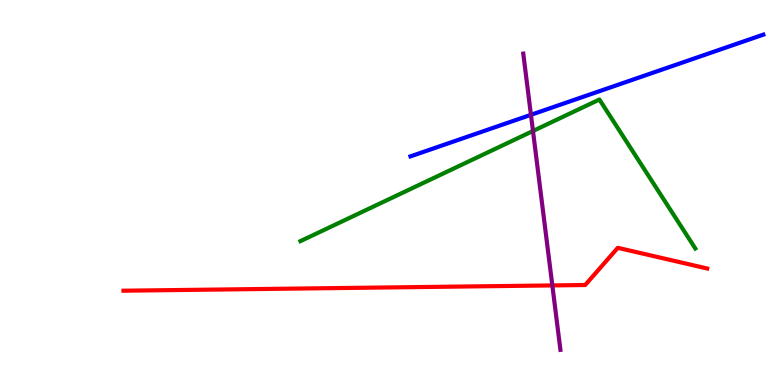[{'lines': ['blue', 'red'], 'intersections': []}, {'lines': ['green', 'red'], 'intersections': []}, {'lines': ['purple', 'red'], 'intersections': [{'x': 7.13, 'y': 2.59}]}, {'lines': ['blue', 'green'], 'intersections': []}, {'lines': ['blue', 'purple'], 'intersections': [{'x': 6.85, 'y': 7.02}]}, {'lines': ['green', 'purple'], 'intersections': [{'x': 6.88, 'y': 6.6}]}]